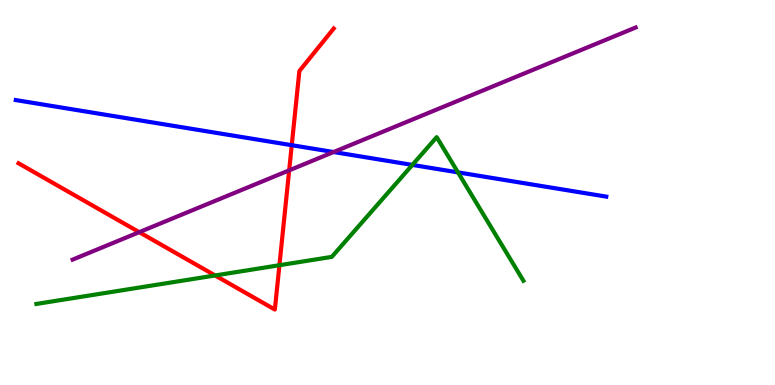[{'lines': ['blue', 'red'], 'intersections': [{'x': 3.76, 'y': 6.23}]}, {'lines': ['green', 'red'], 'intersections': [{'x': 2.78, 'y': 2.85}, {'x': 3.61, 'y': 3.11}]}, {'lines': ['purple', 'red'], 'intersections': [{'x': 1.8, 'y': 3.97}, {'x': 3.73, 'y': 5.58}]}, {'lines': ['blue', 'green'], 'intersections': [{'x': 5.32, 'y': 5.72}, {'x': 5.91, 'y': 5.52}]}, {'lines': ['blue', 'purple'], 'intersections': [{'x': 4.3, 'y': 6.05}]}, {'lines': ['green', 'purple'], 'intersections': []}]